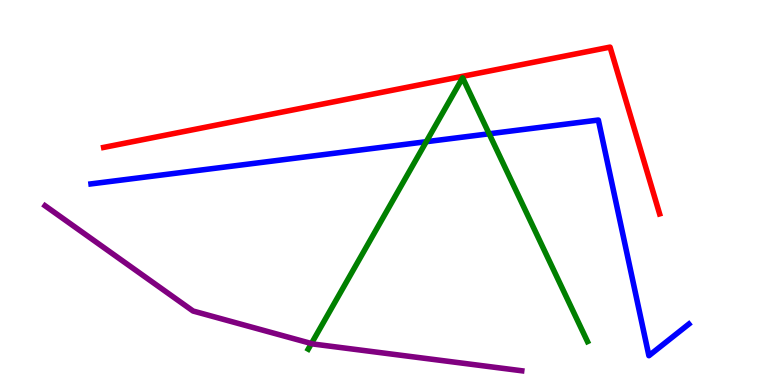[{'lines': ['blue', 'red'], 'intersections': []}, {'lines': ['green', 'red'], 'intersections': []}, {'lines': ['purple', 'red'], 'intersections': []}, {'lines': ['blue', 'green'], 'intersections': [{'x': 5.5, 'y': 6.32}, {'x': 6.31, 'y': 6.53}]}, {'lines': ['blue', 'purple'], 'intersections': []}, {'lines': ['green', 'purple'], 'intersections': [{'x': 4.02, 'y': 1.08}]}]